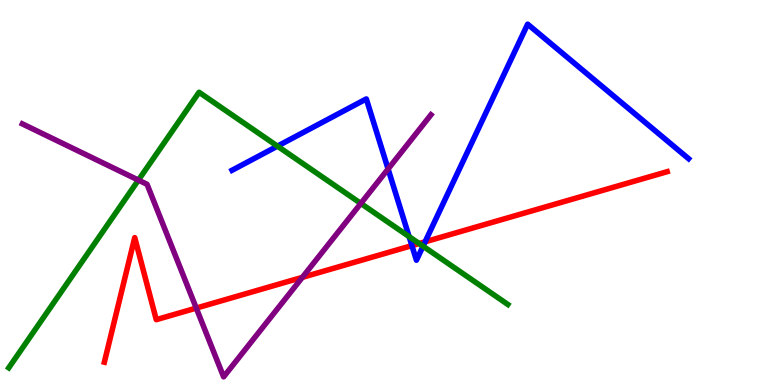[{'lines': ['blue', 'red'], 'intersections': [{'x': 5.31, 'y': 3.62}, {'x': 5.49, 'y': 3.72}]}, {'lines': ['green', 'red'], 'intersections': [{'x': 5.41, 'y': 3.67}]}, {'lines': ['purple', 'red'], 'intersections': [{'x': 2.53, 'y': 2.0}, {'x': 3.9, 'y': 2.8}]}, {'lines': ['blue', 'green'], 'intersections': [{'x': 3.58, 'y': 6.2}, {'x': 5.28, 'y': 3.85}, {'x': 5.46, 'y': 3.61}]}, {'lines': ['blue', 'purple'], 'intersections': [{'x': 5.01, 'y': 5.61}]}, {'lines': ['green', 'purple'], 'intersections': [{'x': 1.79, 'y': 5.32}, {'x': 4.66, 'y': 4.72}]}]